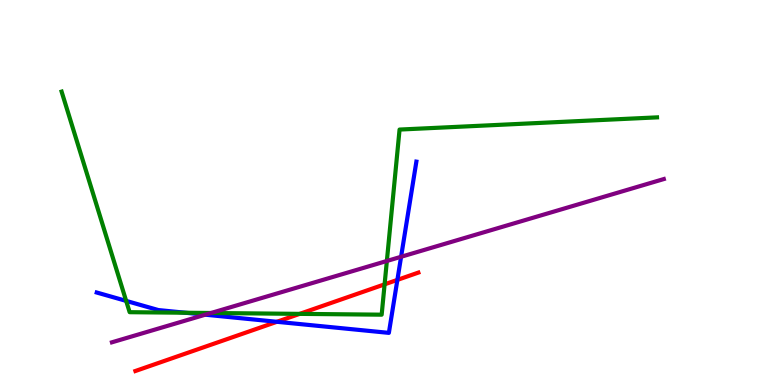[{'lines': ['blue', 'red'], 'intersections': [{'x': 3.57, 'y': 1.64}, {'x': 5.13, 'y': 2.73}]}, {'lines': ['green', 'red'], 'intersections': [{'x': 3.87, 'y': 1.85}, {'x': 4.96, 'y': 2.61}]}, {'lines': ['purple', 'red'], 'intersections': []}, {'lines': ['blue', 'green'], 'intersections': [{'x': 1.63, 'y': 2.18}, {'x': 2.39, 'y': 1.88}]}, {'lines': ['blue', 'purple'], 'intersections': [{'x': 2.65, 'y': 1.83}, {'x': 5.18, 'y': 3.33}]}, {'lines': ['green', 'purple'], 'intersections': [{'x': 2.72, 'y': 1.87}, {'x': 4.99, 'y': 3.22}]}]